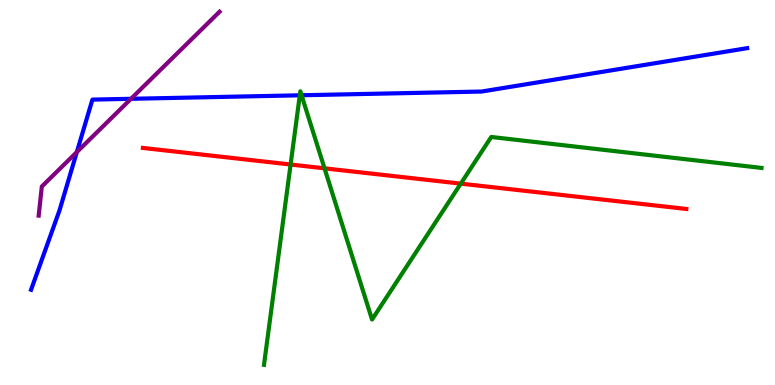[{'lines': ['blue', 'red'], 'intersections': []}, {'lines': ['green', 'red'], 'intersections': [{'x': 3.75, 'y': 5.73}, {'x': 4.19, 'y': 5.63}, {'x': 5.95, 'y': 5.23}]}, {'lines': ['purple', 'red'], 'intersections': []}, {'lines': ['blue', 'green'], 'intersections': [{'x': 3.87, 'y': 7.52}, {'x': 3.89, 'y': 7.53}]}, {'lines': ['blue', 'purple'], 'intersections': [{'x': 0.991, 'y': 6.05}, {'x': 1.69, 'y': 7.43}]}, {'lines': ['green', 'purple'], 'intersections': []}]